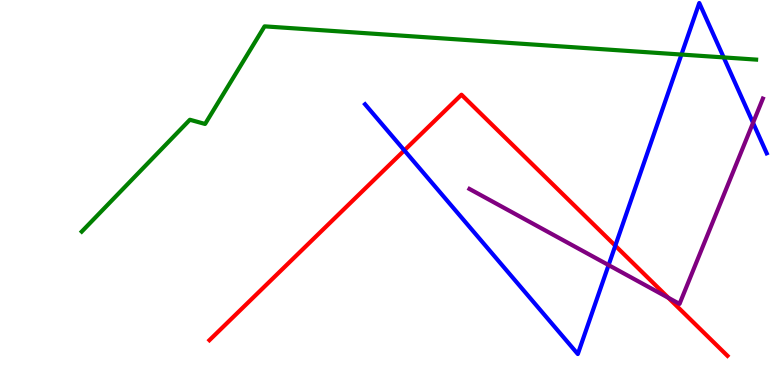[{'lines': ['blue', 'red'], 'intersections': [{'x': 5.22, 'y': 6.09}, {'x': 7.94, 'y': 3.62}]}, {'lines': ['green', 'red'], 'intersections': []}, {'lines': ['purple', 'red'], 'intersections': [{'x': 8.62, 'y': 2.27}]}, {'lines': ['blue', 'green'], 'intersections': [{'x': 8.79, 'y': 8.58}, {'x': 9.34, 'y': 8.51}]}, {'lines': ['blue', 'purple'], 'intersections': [{'x': 7.85, 'y': 3.11}, {'x': 9.72, 'y': 6.81}]}, {'lines': ['green', 'purple'], 'intersections': []}]